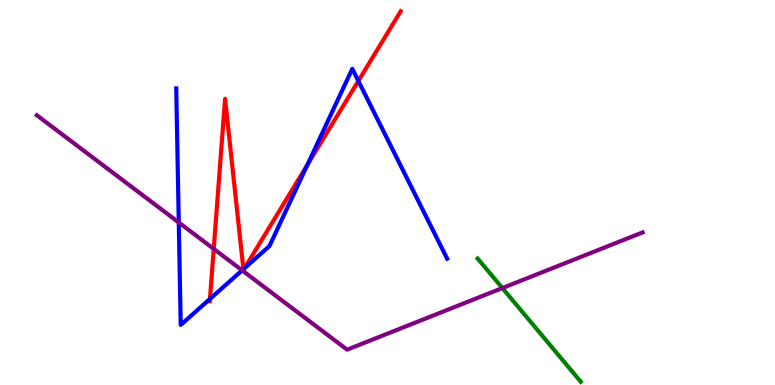[{'lines': ['blue', 'red'], 'intersections': [{'x': 2.71, 'y': 2.24}, {'x': 3.14, 'y': 3.01}, {'x': 3.16, 'y': 3.04}, {'x': 3.97, 'y': 5.72}, {'x': 4.62, 'y': 7.9}]}, {'lines': ['green', 'red'], 'intersections': []}, {'lines': ['purple', 'red'], 'intersections': [{'x': 2.76, 'y': 3.54}]}, {'lines': ['blue', 'green'], 'intersections': []}, {'lines': ['blue', 'purple'], 'intersections': [{'x': 2.31, 'y': 4.22}, {'x': 3.12, 'y': 2.98}]}, {'lines': ['green', 'purple'], 'intersections': [{'x': 6.48, 'y': 2.52}]}]